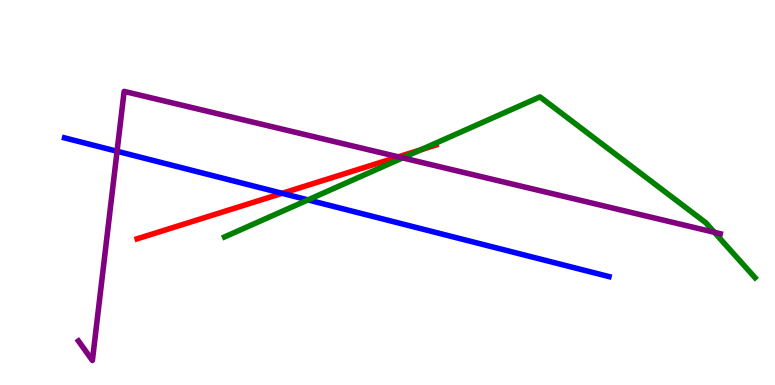[{'lines': ['blue', 'red'], 'intersections': [{'x': 3.64, 'y': 4.98}]}, {'lines': ['green', 'red'], 'intersections': [{'x': 5.43, 'y': 6.11}]}, {'lines': ['purple', 'red'], 'intersections': [{'x': 5.14, 'y': 5.93}]}, {'lines': ['blue', 'green'], 'intersections': [{'x': 3.97, 'y': 4.81}]}, {'lines': ['blue', 'purple'], 'intersections': [{'x': 1.51, 'y': 6.07}]}, {'lines': ['green', 'purple'], 'intersections': [{'x': 5.2, 'y': 5.9}, {'x': 9.22, 'y': 3.97}]}]